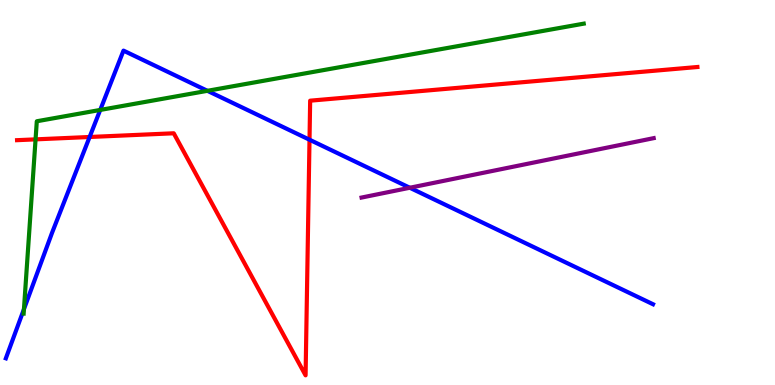[{'lines': ['blue', 'red'], 'intersections': [{'x': 1.16, 'y': 6.44}, {'x': 3.99, 'y': 6.37}]}, {'lines': ['green', 'red'], 'intersections': [{'x': 0.459, 'y': 6.38}]}, {'lines': ['purple', 'red'], 'intersections': []}, {'lines': ['blue', 'green'], 'intersections': [{'x': 0.309, 'y': 1.97}, {'x': 1.29, 'y': 7.14}, {'x': 2.68, 'y': 7.64}]}, {'lines': ['blue', 'purple'], 'intersections': [{'x': 5.29, 'y': 5.12}]}, {'lines': ['green', 'purple'], 'intersections': []}]